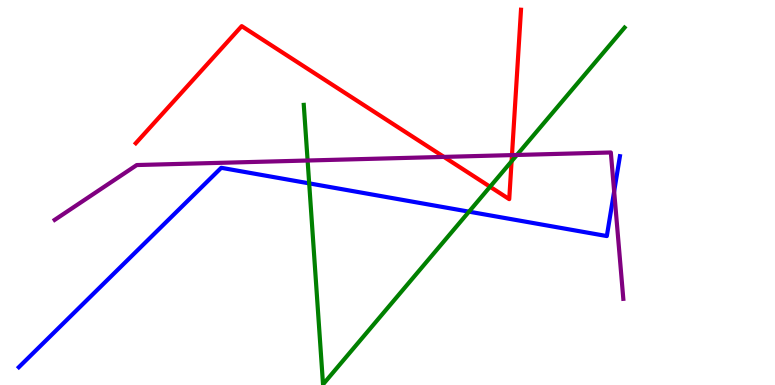[{'lines': ['blue', 'red'], 'intersections': []}, {'lines': ['green', 'red'], 'intersections': [{'x': 6.32, 'y': 5.15}, {'x': 6.6, 'y': 5.81}]}, {'lines': ['purple', 'red'], 'intersections': [{'x': 5.73, 'y': 5.92}, {'x': 6.61, 'y': 5.97}]}, {'lines': ['blue', 'green'], 'intersections': [{'x': 3.99, 'y': 5.24}, {'x': 6.05, 'y': 4.5}]}, {'lines': ['blue', 'purple'], 'intersections': [{'x': 7.92, 'y': 5.03}]}, {'lines': ['green', 'purple'], 'intersections': [{'x': 3.97, 'y': 5.83}, {'x': 6.67, 'y': 5.97}]}]